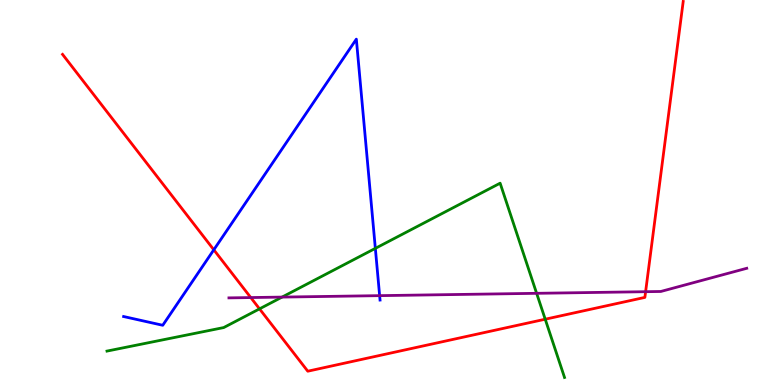[{'lines': ['blue', 'red'], 'intersections': [{'x': 2.76, 'y': 3.51}]}, {'lines': ['green', 'red'], 'intersections': [{'x': 3.35, 'y': 1.98}, {'x': 7.04, 'y': 1.71}]}, {'lines': ['purple', 'red'], 'intersections': [{'x': 3.24, 'y': 2.27}, {'x': 8.33, 'y': 2.42}]}, {'lines': ['blue', 'green'], 'intersections': [{'x': 4.84, 'y': 3.55}]}, {'lines': ['blue', 'purple'], 'intersections': [{'x': 4.9, 'y': 2.32}]}, {'lines': ['green', 'purple'], 'intersections': [{'x': 3.64, 'y': 2.28}, {'x': 6.92, 'y': 2.38}]}]